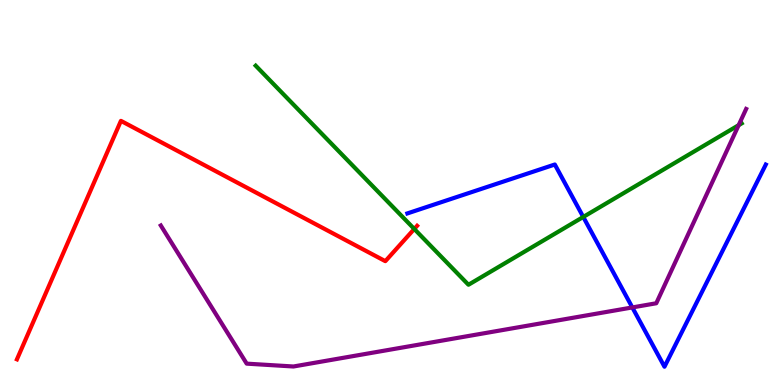[{'lines': ['blue', 'red'], 'intersections': []}, {'lines': ['green', 'red'], 'intersections': [{'x': 5.35, 'y': 4.05}]}, {'lines': ['purple', 'red'], 'intersections': []}, {'lines': ['blue', 'green'], 'intersections': [{'x': 7.53, 'y': 4.36}]}, {'lines': ['blue', 'purple'], 'intersections': [{'x': 8.16, 'y': 2.01}]}, {'lines': ['green', 'purple'], 'intersections': [{'x': 9.53, 'y': 6.75}]}]